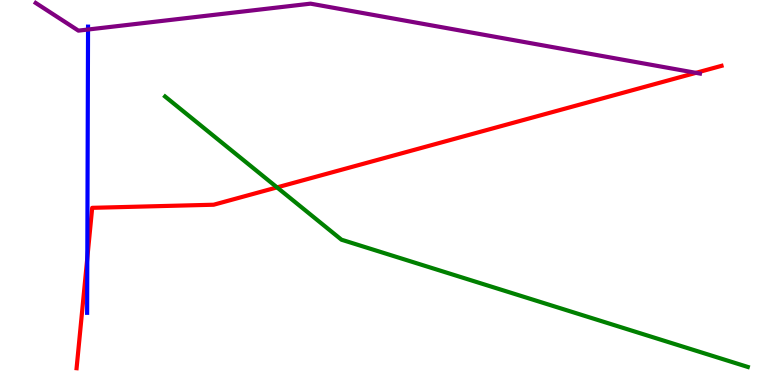[{'lines': ['blue', 'red'], 'intersections': [{'x': 1.13, 'y': 3.3}]}, {'lines': ['green', 'red'], 'intersections': [{'x': 3.57, 'y': 5.13}]}, {'lines': ['purple', 'red'], 'intersections': [{'x': 8.98, 'y': 8.11}]}, {'lines': ['blue', 'green'], 'intersections': []}, {'lines': ['blue', 'purple'], 'intersections': [{'x': 1.14, 'y': 9.23}]}, {'lines': ['green', 'purple'], 'intersections': []}]